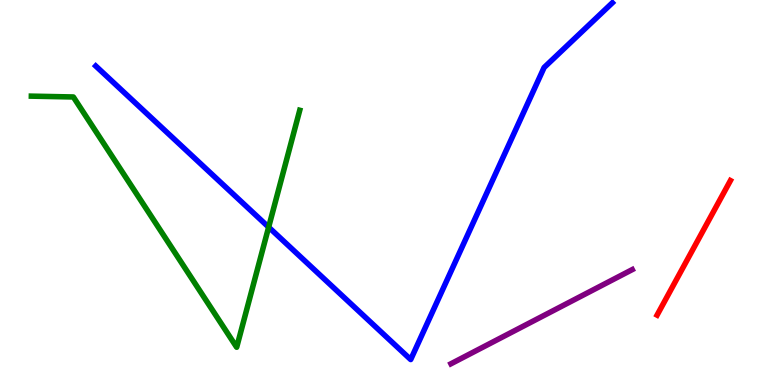[{'lines': ['blue', 'red'], 'intersections': []}, {'lines': ['green', 'red'], 'intersections': []}, {'lines': ['purple', 'red'], 'intersections': []}, {'lines': ['blue', 'green'], 'intersections': [{'x': 3.47, 'y': 4.1}]}, {'lines': ['blue', 'purple'], 'intersections': []}, {'lines': ['green', 'purple'], 'intersections': []}]